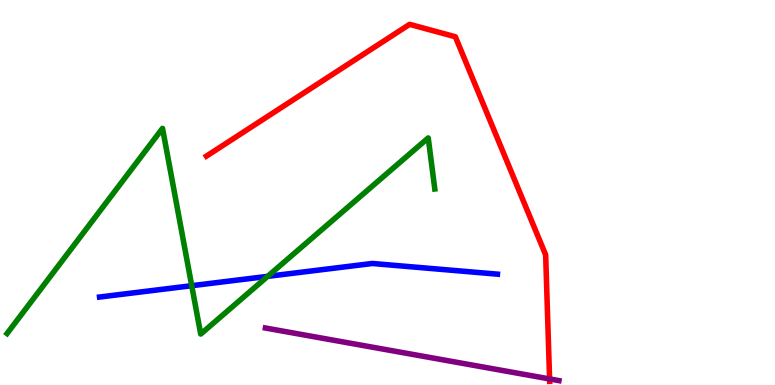[{'lines': ['blue', 'red'], 'intersections': []}, {'lines': ['green', 'red'], 'intersections': []}, {'lines': ['purple', 'red'], 'intersections': [{'x': 7.09, 'y': 0.157}]}, {'lines': ['blue', 'green'], 'intersections': [{'x': 2.47, 'y': 2.58}, {'x': 3.45, 'y': 2.82}]}, {'lines': ['blue', 'purple'], 'intersections': []}, {'lines': ['green', 'purple'], 'intersections': []}]